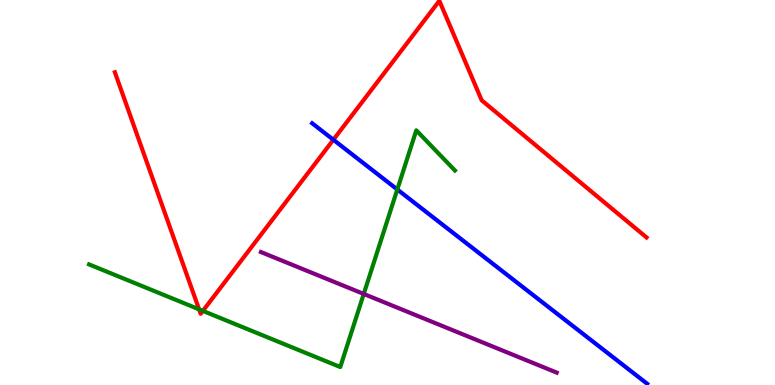[{'lines': ['blue', 'red'], 'intersections': [{'x': 4.3, 'y': 6.37}]}, {'lines': ['green', 'red'], 'intersections': [{'x': 2.57, 'y': 1.96}, {'x': 2.62, 'y': 1.92}]}, {'lines': ['purple', 'red'], 'intersections': []}, {'lines': ['blue', 'green'], 'intersections': [{'x': 5.13, 'y': 5.08}]}, {'lines': ['blue', 'purple'], 'intersections': []}, {'lines': ['green', 'purple'], 'intersections': [{'x': 4.69, 'y': 2.36}]}]